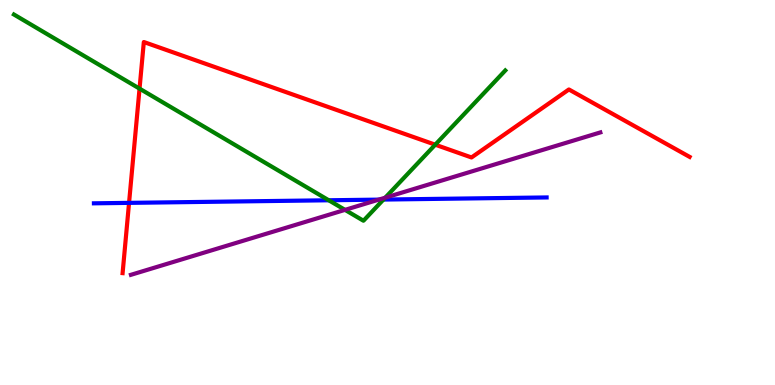[{'lines': ['blue', 'red'], 'intersections': [{'x': 1.67, 'y': 4.73}]}, {'lines': ['green', 'red'], 'intersections': [{'x': 1.8, 'y': 7.7}, {'x': 5.62, 'y': 6.24}]}, {'lines': ['purple', 'red'], 'intersections': []}, {'lines': ['blue', 'green'], 'intersections': [{'x': 4.24, 'y': 4.8}, {'x': 4.95, 'y': 4.82}]}, {'lines': ['blue', 'purple'], 'intersections': [{'x': 4.89, 'y': 4.81}]}, {'lines': ['green', 'purple'], 'intersections': [{'x': 4.45, 'y': 4.55}, {'x': 4.97, 'y': 4.87}]}]